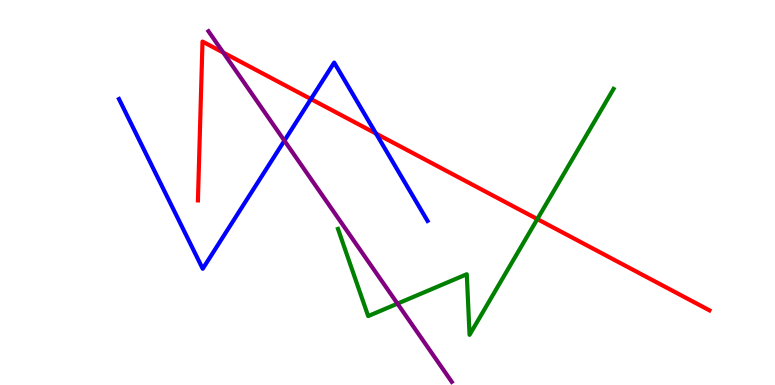[{'lines': ['blue', 'red'], 'intersections': [{'x': 4.01, 'y': 7.43}, {'x': 4.85, 'y': 6.53}]}, {'lines': ['green', 'red'], 'intersections': [{'x': 6.93, 'y': 4.31}]}, {'lines': ['purple', 'red'], 'intersections': [{'x': 2.88, 'y': 8.63}]}, {'lines': ['blue', 'green'], 'intersections': []}, {'lines': ['blue', 'purple'], 'intersections': [{'x': 3.67, 'y': 6.35}]}, {'lines': ['green', 'purple'], 'intersections': [{'x': 5.13, 'y': 2.11}]}]